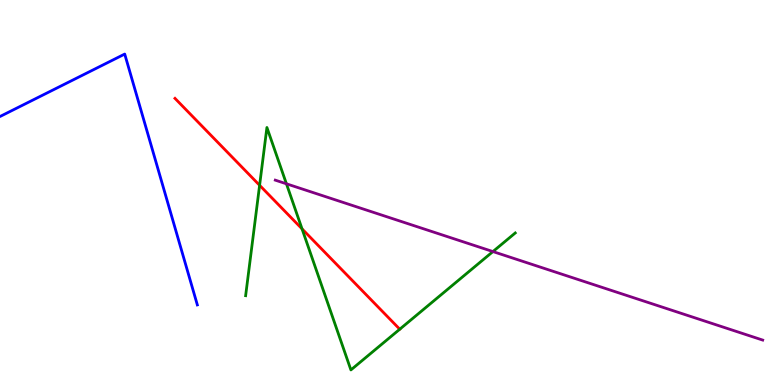[{'lines': ['blue', 'red'], 'intersections': []}, {'lines': ['green', 'red'], 'intersections': [{'x': 3.35, 'y': 5.19}, {'x': 3.9, 'y': 4.06}]}, {'lines': ['purple', 'red'], 'intersections': []}, {'lines': ['blue', 'green'], 'intersections': []}, {'lines': ['blue', 'purple'], 'intersections': []}, {'lines': ['green', 'purple'], 'intersections': [{'x': 3.7, 'y': 5.23}, {'x': 6.36, 'y': 3.47}]}]